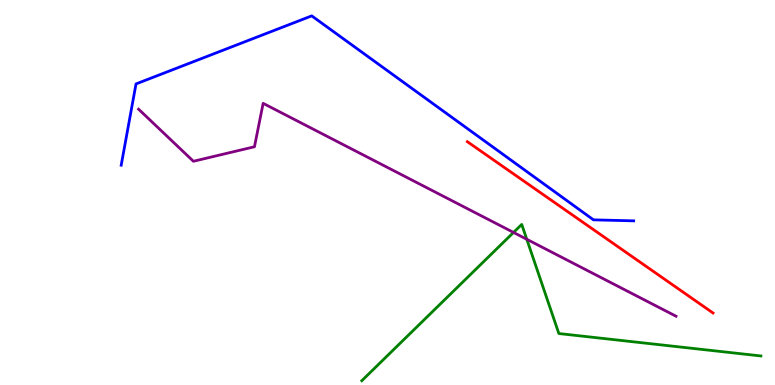[{'lines': ['blue', 'red'], 'intersections': []}, {'lines': ['green', 'red'], 'intersections': []}, {'lines': ['purple', 'red'], 'intersections': []}, {'lines': ['blue', 'green'], 'intersections': []}, {'lines': ['blue', 'purple'], 'intersections': []}, {'lines': ['green', 'purple'], 'intersections': [{'x': 6.63, 'y': 3.96}, {'x': 6.8, 'y': 3.79}]}]